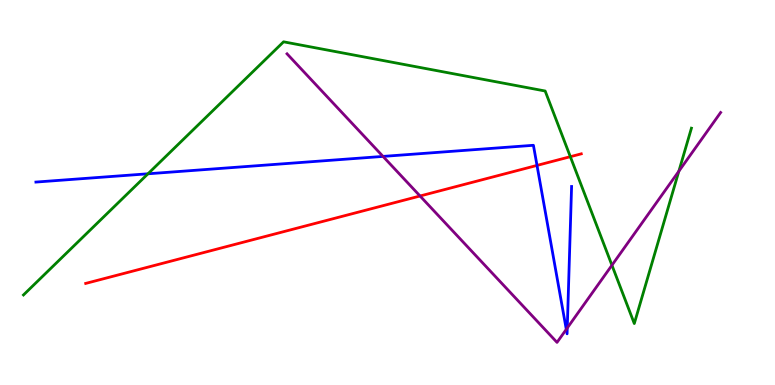[{'lines': ['blue', 'red'], 'intersections': [{'x': 6.93, 'y': 5.7}]}, {'lines': ['green', 'red'], 'intersections': [{'x': 7.36, 'y': 5.93}]}, {'lines': ['purple', 'red'], 'intersections': [{'x': 5.42, 'y': 4.91}]}, {'lines': ['blue', 'green'], 'intersections': [{'x': 1.91, 'y': 5.49}]}, {'lines': ['blue', 'purple'], 'intersections': [{'x': 4.94, 'y': 5.94}, {'x': 7.31, 'y': 1.45}, {'x': 7.32, 'y': 1.48}]}, {'lines': ['green', 'purple'], 'intersections': [{'x': 7.9, 'y': 3.11}, {'x': 8.76, 'y': 5.55}]}]